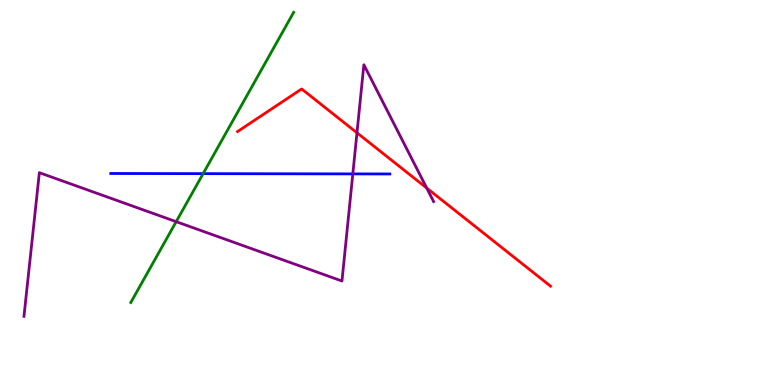[{'lines': ['blue', 'red'], 'intersections': []}, {'lines': ['green', 'red'], 'intersections': []}, {'lines': ['purple', 'red'], 'intersections': [{'x': 4.61, 'y': 6.55}, {'x': 5.51, 'y': 5.12}]}, {'lines': ['blue', 'green'], 'intersections': [{'x': 2.62, 'y': 5.49}]}, {'lines': ['blue', 'purple'], 'intersections': [{'x': 4.55, 'y': 5.48}]}, {'lines': ['green', 'purple'], 'intersections': [{'x': 2.27, 'y': 4.24}]}]